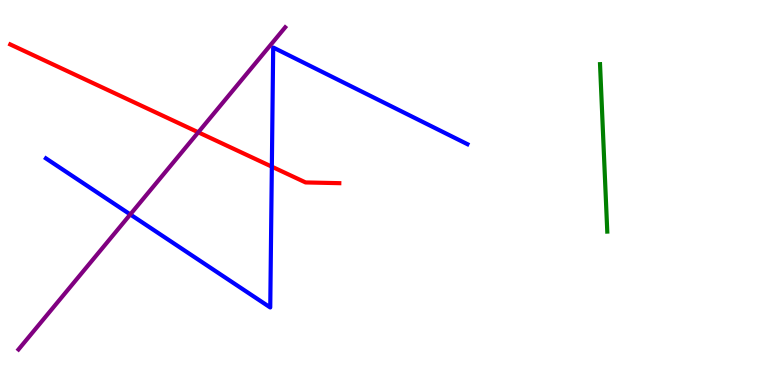[{'lines': ['blue', 'red'], 'intersections': [{'x': 3.51, 'y': 5.67}]}, {'lines': ['green', 'red'], 'intersections': []}, {'lines': ['purple', 'red'], 'intersections': [{'x': 2.56, 'y': 6.56}]}, {'lines': ['blue', 'green'], 'intersections': []}, {'lines': ['blue', 'purple'], 'intersections': [{'x': 1.68, 'y': 4.43}]}, {'lines': ['green', 'purple'], 'intersections': []}]